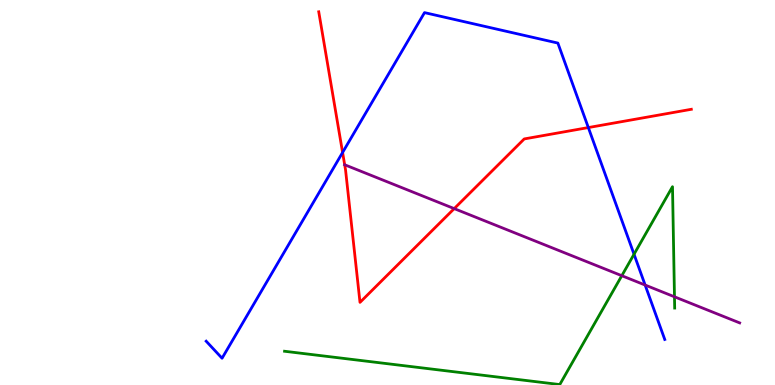[{'lines': ['blue', 'red'], 'intersections': [{'x': 4.42, 'y': 6.04}, {'x': 7.59, 'y': 6.69}]}, {'lines': ['green', 'red'], 'intersections': []}, {'lines': ['purple', 'red'], 'intersections': [{'x': 4.45, 'y': 5.72}, {'x': 5.86, 'y': 4.58}]}, {'lines': ['blue', 'green'], 'intersections': [{'x': 8.18, 'y': 3.4}]}, {'lines': ['blue', 'purple'], 'intersections': [{'x': 8.32, 'y': 2.6}]}, {'lines': ['green', 'purple'], 'intersections': [{'x': 8.02, 'y': 2.84}, {'x': 8.7, 'y': 2.29}]}]